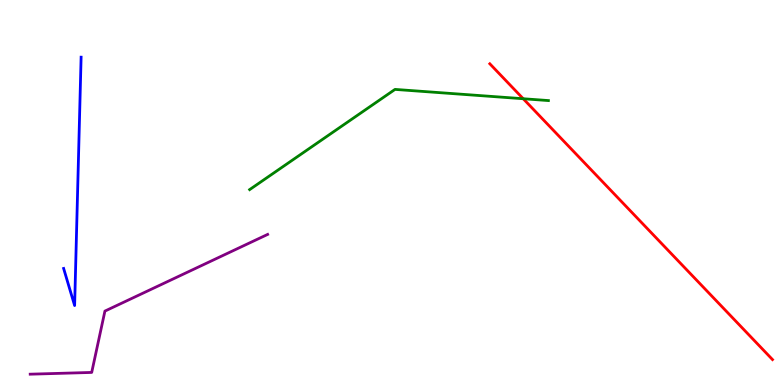[{'lines': ['blue', 'red'], 'intersections': []}, {'lines': ['green', 'red'], 'intersections': [{'x': 6.75, 'y': 7.44}]}, {'lines': ['purple', 'red'], 'intersections': []}, {'lines': ['blue', 'green'], 'intersections': []}, {'lines': ['blue', 'purple'], 'intersections': []}, {'lines': ['green', 'purple'], 'intersections': []}]